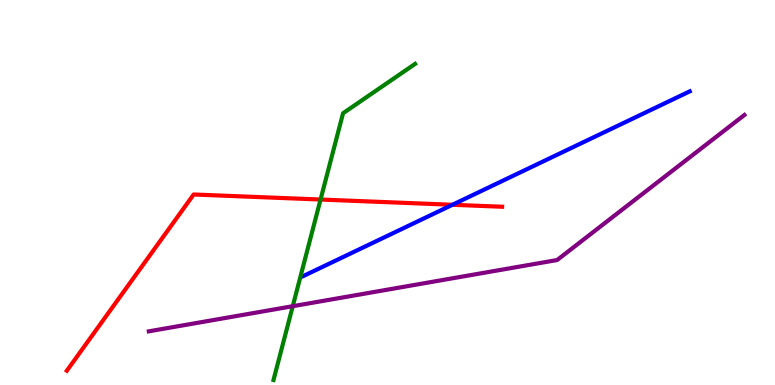[{'lines': ['blue', 'red'], 'intersections': [{'x': 5.84, 'y': 4.68}]}, {'lines': ['green', 'red'], 'intersections': [{'x': 4.14, 'y': 4.82}]}, {'lines': ['purple', 'red'], 'intersections': []}, {'lines': ['blue', 'green'], 'intersections': []}, {'lines': ['blue', 'purple'], 'intersections': []}, {'lines': ['green', 'purple'], 'intersections': [{'x': 3.78, 'y': 2.05}]}]